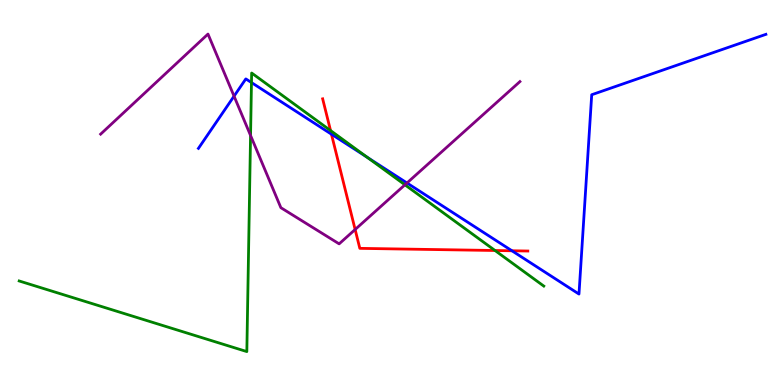[{'lines': ['blue', 'red'], 'intersections': [{'x': 4.28, 'y': 6.51}, {'x': 6.61, 'y': 3.49}]}, {'lines': ['green', 'red'], 'intersections': [{'x': 4.27, 'y': 6.61}, {'x': 6.39, 'y': 3.49}]}, {'lines': ['purple', 'red'], 'intersections': [{'x': 4.58, 'y': 4.04}]}, {'lines': ['blue', 'green'], 'intersections': [{'x': 3.24, 'y': 7.86}, {'x': 4.74, 'y': 5.91}]}, {'lines': ['blue', 'purple'], 'intersections': [{'x': 3.02, 'y': 7.5}, {'x': 5.25, 'y': 5.25}]}, {'lines': ['green', 'purple'], 'intersections': [{'x': 3.23, 'y': 6.48}, {'x': 5.22, 'y': 5.2}]}]